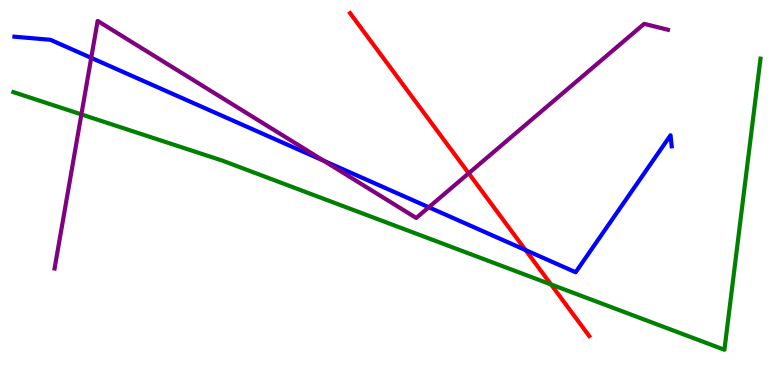[{'lines': ['blue', 'red'], 'intersections': [{'x': 6.78, 'y': 3.5}]}, {'lines': ['green', 'red'], 'intersections': [{'x': 7.11, 'y': 2.61}]}, {'lines': ['purple', 'red'], 'intersections': [{'x': 6.05, 'y': 5.5}]}, {'lines': ['blue', 'green'], 'intersections': []}, {'lines': ['blue', 'purple'], 'intersections': [{'x': 1.18, 'y': 8.5}, {'x': 4.18, 'y': 5.82}, {'x': 5.53, 'y': 4.62}]}, {'lines': ['green', 'purple'], 'intersections': [{'x': 1.05, 'y': 7.03}]}]